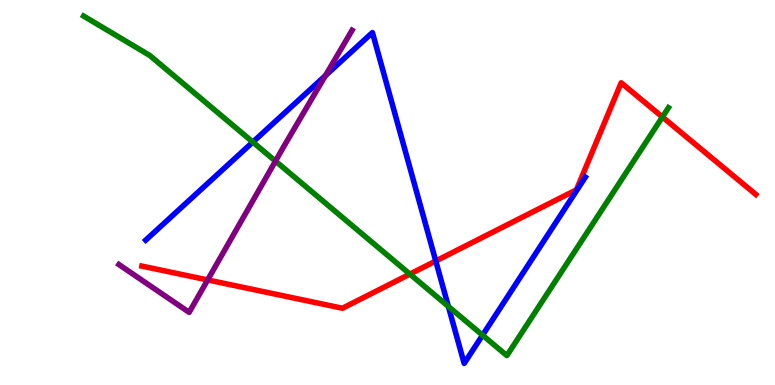[{'lines': ['blue', 'red'], 'intersections': [{'x': 5.62, 'y': 3.22}]}, {'lines': ['green', 'red'], 'intersections': [{'x': 5.29, 'y': 2.88}, {'x': 8.55, 'y': 6.96}]}, {'lines': ['purple', 'red'], 'intersections': [{'x': 2.68, 'y': 2.73}]}, {'lines': ['blue', 'green'], 'intersections': [{'x': 3.26, 'y': 6.31}, {'x': 5.79, 'y': 2.04}, {'x': 6.23, 'y': 1.29}]}, {'lines': ['blue', 'purple'], 'intersections': [{'x': 4.2, 'y': 8.04}]}, {'lines': ['green', 'purple'], 'intersections': [{'x': 3.55, 'y': 5.82}]}]